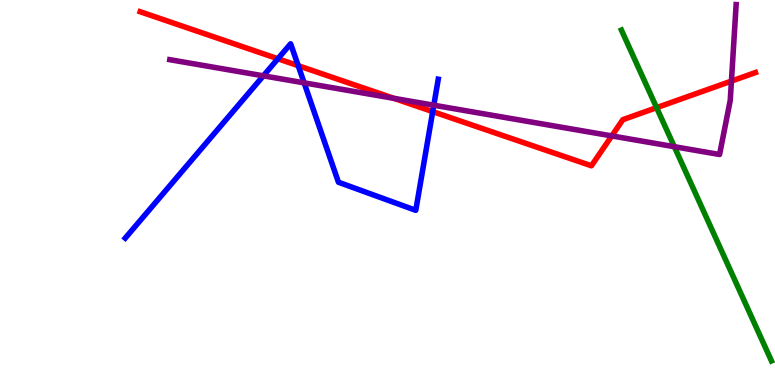[{'lines': ['blue', 'red'], 'intersections': [{'x': 3.59, 'y': 8.47}, {'x': 3.85, 'y': 8.29}, {'x': 5.58, 'y': 7.1}]}, {'lines': ['green', 'red'], 'intersections': [{'x': 8.47, 'y': 7.2}]}, {'lines': ['purple', 'red'], 'intersections': [{'x': 5.08, 'y': 7.45}, {'x': 7.89, 'y': 6.47}, {'x': 9.44, 'y': 7.89}]}, {'lines': ['blue', 'green'], 'intersections': []}, {'lines': ['blue', 'purple'], 'intersections': [{'x': 3.4, 'y': 8.03}, {'x': 3.92, 'y': 7.85}, {'x': 5.6, 'y': 7.27}]}, {'lines': ['green', 'purple'], 'intersections': [{'x': 8.7, 'y': 6.19}]}]